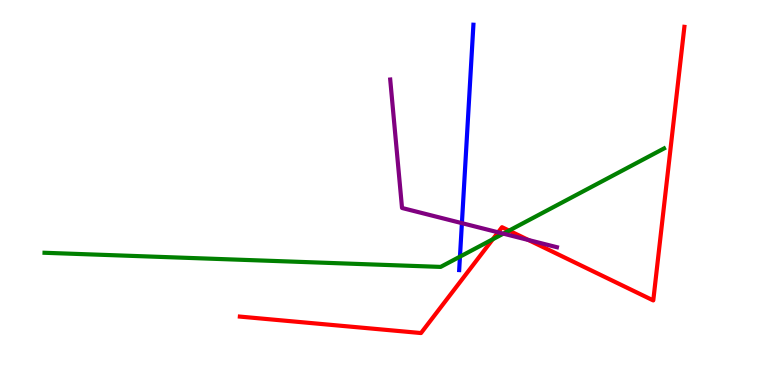[{'lines': ['blue', 'red'], 'intersections': []}, {'lines': ['green', 'red'], 'intersections': [{'x': 6.36, 'y': 3.79}, {'x': 6.57, 'y': 4.01}]}, {'lines': ['purple', 'red'], 'intersections': [{'x': 6.43, 'y': 3.97}, {'x': 6.82, 'y': 3.77}]}, {'lines': ['blue', 'green'], 'intersections': [{'x': 5.94, 'y': 3.33}]}, {'lines': ['blue', 'purple'], 'intersections': [{'x': 5.96, 'y': 4.2}]}, {'lines': ['green', 'purple'], 'intersections': [{'x': 6.49, 'y': 3.93}]}]